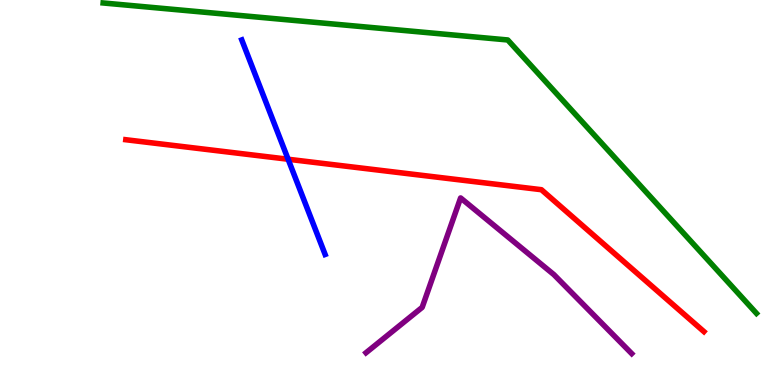[{'lines': ['blue', 'red'], 'intersections': [{'x': 3.72, 'y': 5.86}]}, {'lines': ['green', 'red'], 'intersections': []}, {'lines': ['purple', 'red'], 'intersections': []}, {'lines': ['blue', 'green'], 'intersections': []}, {'lines': ['blue', 'purple'], 'intersections': []}, {'lines': ['green', 'purple'], 'intersections': []}]